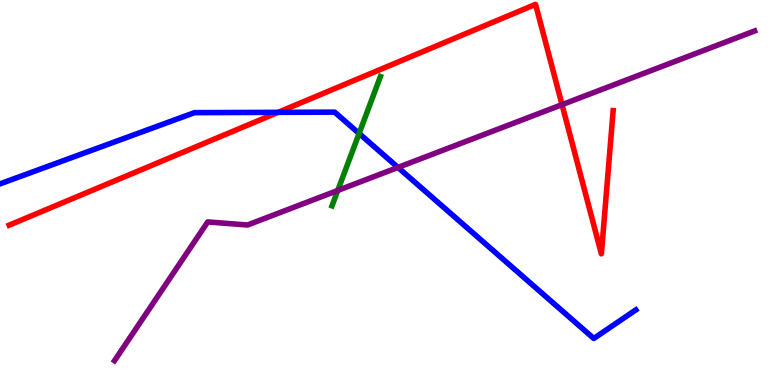[{'lines': ['blue', 'red'], 'intersections': [{'x': 3.59, 'y': 7.08}]}, {'lines': ['green', 'red'], 'intersections': []}, {'lines': ['purple', 'red'], 'intersections': [{'x': 7.25, 'y': 7.28}]}, {'lines': ['blue', 'green'], 'intersections': [{'x': 4.63, 'y': 6.53}]}, {'lines': ['blue', 'purple'], 'intersections': [{'x': 5.14, 'y': 5.65}]}, {'lines': ['green', 'purple'], 'intersections': [{'x': 4.36, 'y': 5.05}]}]